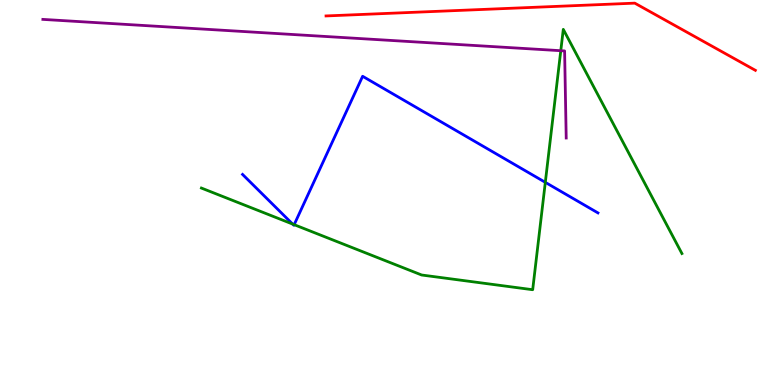[{'lines': ['blue', 'red'], 'intersections': []}, {'lines': ['green', 'red'], 'intersections': []}, {'lines': ['purple', 'red'], 'intersections': []}, {'lines': ['blue', 'green'], 'intersections': [{'x': 3.78, 'y': 4.18}, {'x': 3.8, 'y': 4.16}, {'x': 7.04, 'y': 5.26}]}, {'lines': ['blue', 'purple'], 'intersections': []}, {'lines': ['green', 'purple'], 'intersections': [{'x': 7.24, 'y': 8.68}]}]